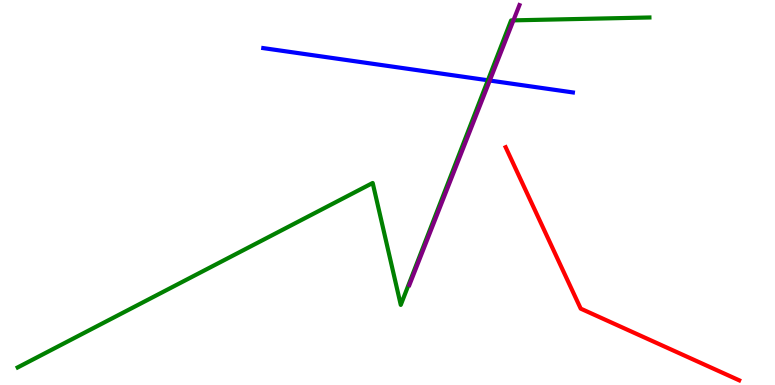[{'lines': ['blue', 'red'], 'intersections': []}, {'lines': ['green', 'red'], 'intersections': []}, {'lines': ['purple', 'red'], 'intersections': []}, {'lines': ['blue', 'green'], 'intersections': [{'x': 6.3, 'y': 7.92}]}, {'lines': ['blue', 'purple'], 'intersections': [{'x': 6.32, 'y': 7.91}]}, {'lines': ['green', 'purple'], 'intersections': [{'x': 6.63, 'y': 9.47}]}]